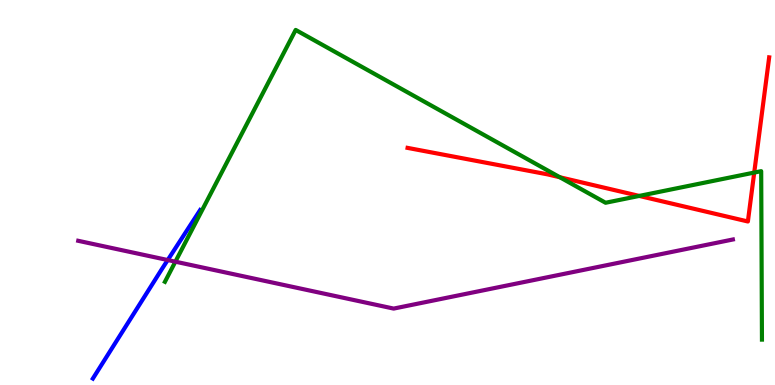[{'lines': ['blue', 'red'], 'intersections': []}, {'lines': ['green', 'red'], 'intersections': [{'x': 7.22, 'y': 5.4}, {'x': 8.25, 'y': 4.91}, {'x': 9.73, 'y': 5.52}]}, {'lines': ['purple', 'red'], 'intersections': []}, {'lines': ['blue', 'green'], 'intersections': []}, {'lines': ['blue', 'purple'], 'intersections': [{'x': 2.16, 'y': 3.25}]}, {'lines': ['green', 'purple'], 'intersections': [{'x': 2.26, 'y': 3.2}]}]